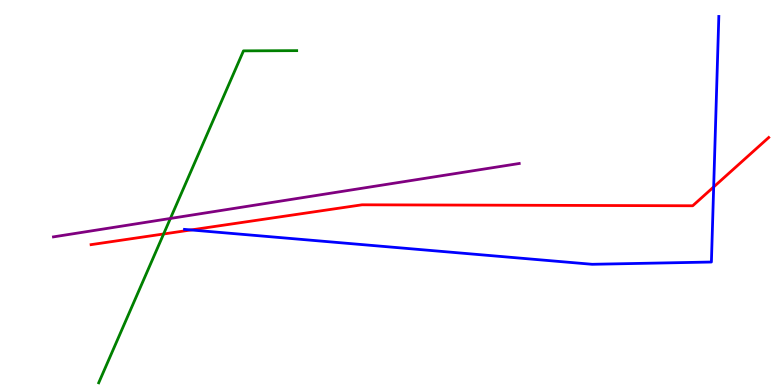[{'lines': ['blue', 'red'], 'intersections': [{'x': 2.46, 'y': 4.03}, {'x': 9.21, 'y': 5.14}]}, {'lines': ['green', 'red'], 'intersections': [{'x': 2.11, 'y': 3.92}]}, {'lines': ['purple', 'red'], 'intersections': []}, {'lines': ['blue', 'green'], 'intersections': []}, {'lines': ['blue', 'purple'], 'intersections': []}, {'lines': ['green', 'purple'], 'intersections': [{'x': 2.2, 'y': 4.33}]}]